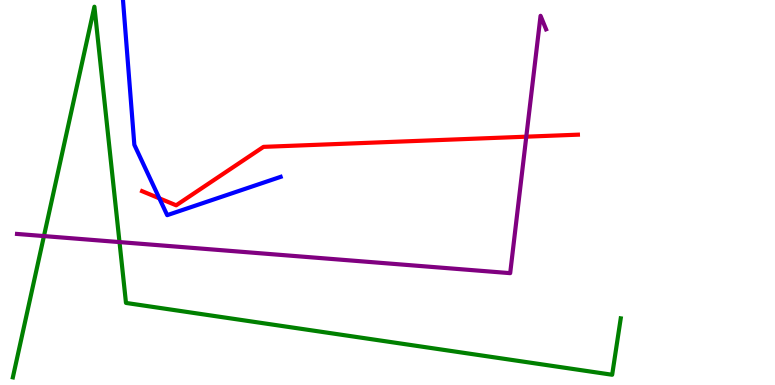[{'lines': ['blue', 'red'], 'intersections': [{'x': 2.06, 'y': 4.85}]}, {'lines': ['green', 'red'], 'intersections': []}, {'lines': ['purple', 'red'], 'intersections': [{'x': 6.79, 'y': 6.45}]}, {'lines': ['blue', 'green'], 'intersections': []}, {'lines': ['blue', 'purple'], 'intersections': []}, {'lines': ['green', 'purple'], 'intersections': [{'x': 0.567, 'y': 3.87}, {'x': 1.54, 'y': 3.71}]}]